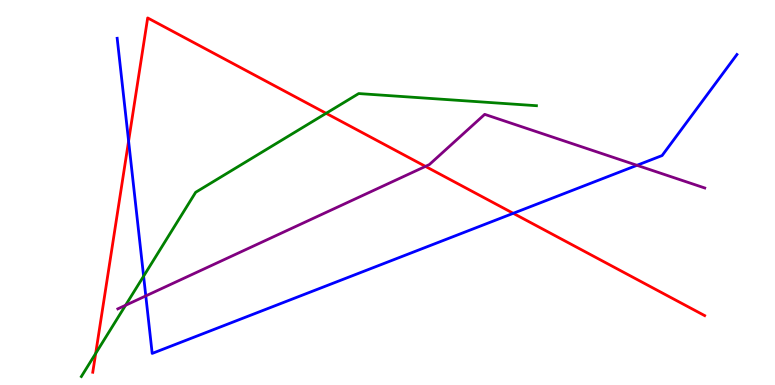[{'lines': ['blue', 'red'], 'intersections': [{'x': 1.66, 'y': 6.34}, {'x': 6.62, 'y': 4.46}]}, {'lines': ['green', 'red'], 'intersections': [{'x': 1.23, 'y': 0.82}, {'x': 4.21, 'y': 7.06}]}, {'lines': ['purple', 'red'], 'intersections': [{'x': 5.49, 'y': 5.68}]}, {'lines': ['blue', 'green'], 'intersections': [{'x': 1.85, 'y': 2.83}]}, {'lines': ['blue', 'purple'], 'intersections': [{'x': 1.88, 'y': 2.31}, {'x': 8.22, 'y': 5.71}]}, {'lines': ['green', 'purple'], 'intersections': [{'x': 1.62, 'y': 2.07}]}]